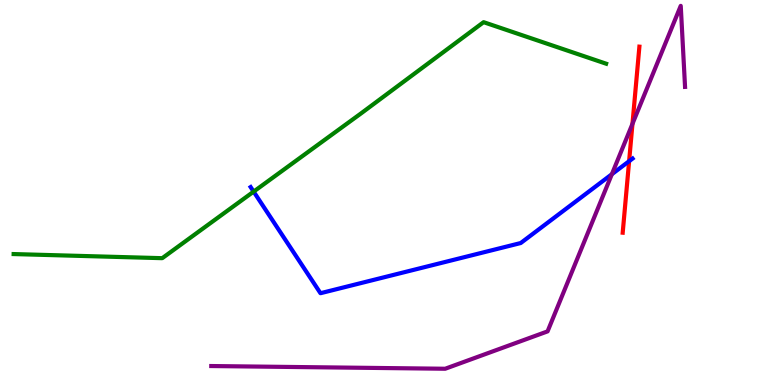[{'lines': ['blue', 'red'], 'intersections': [{'x': 8.12, 'y': 5.81}]}, {'lines': ['green', 'red'], 'intersections': []}, {'lines': ['purple', 'red'], 'intersections': [{'x': 8.16, 'y': 6.78}]}, {'lines': ['blue', 'green'], 'intersections': [{'x': 3.27, 'y': 5.02}]}, {'lines': ['blue', 'purple'], 'intersections': [{'x': 7.89, 'y': 5.47}]}, {'lines': ['green', 'purple'], 'intersections': []}]